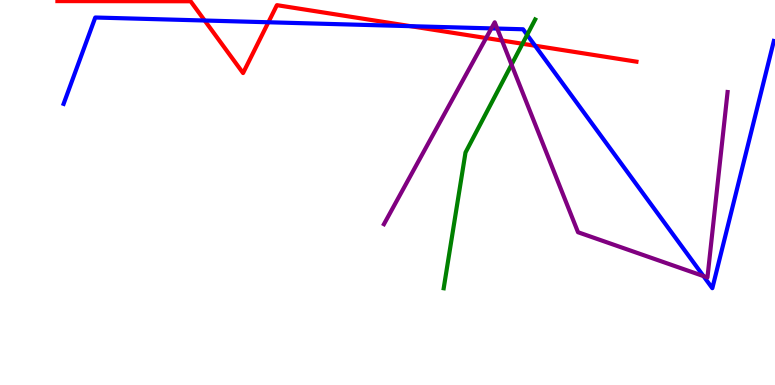[{'lines': ['blue', 'red'], 'intersections': [{'x': 2.64, 'y': 9.47}, {'x': 3.46, 'y': 9.42}, {'x': 5.3, 'y': 9.32}, {'x': 6.9, 'y': 8.81}]}, {'lines': ['green', 'red'], 'intersections': [{'x': 6.74, 'y': 8.86}]}, {'lines': ['purple', 'red'], 'intersections': [{'x': 6.27, 'y': 9.01}, {'x': 6.48, 'y': 8.95}]}, {'lines': ['blue', 'green'], 'intersections': [{'x': 6.8, 'y': 9.09}]}, {'lines': ['blue', 'purple'], 'intersections': [{'x': 6.34, 'y': 9.26}, {'x': 6.42, 'y': 9.26}, {'x': 9.08, 'y': 2.83}]}, {'lines': ['green', 'purple'], 'intersections': [{'x': 6.6, 'y': 8.32}]}]